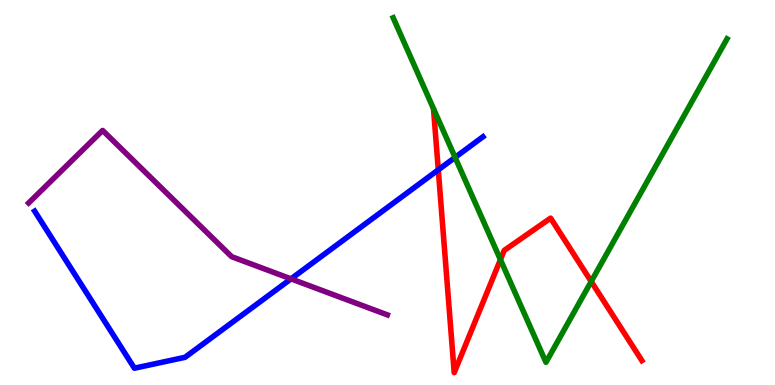[{'lines': ['blue', 'red'], 'intersections': [{'x': 5.66, 'y': 5.59}]}, {'lines': ['green', 'red'], 'intersections': [{'x': 6.46, 'y': 3.26}, {'x': 7.63, 'y': 2.69}]}, {'lines': ['purple', 'red'], 'intersections': []}, {'lines': ['blue', 'green'], 'intersections': [{'x': 5.87, 'y': 5.91}]}, {'lines': ['blue', 'purple'], 'intersections': [{'x': 3.75, 'y': 2.76}]}, {'lines': ['green', 'purple'], 'intersections': []}]